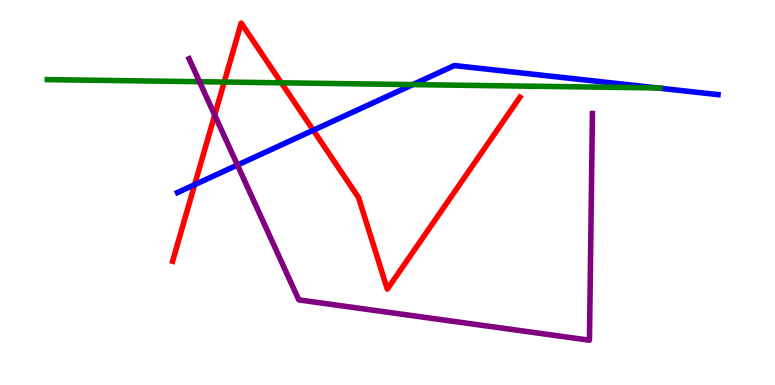[{'lines': ['blue', 'red'], 'intersections': [{'x': 2.51, 'y': 5.2}, {'x': 4.04, 'y': 6.62}]}, {'lines': ['green', 'red'], 'intersections': [{'x': 2.89, 'y': 7.87}, {'x': 3.63, 'y': 7.85}]}, {'lines': ['purple', 'red'], 'intersections': [{'x': 2.77, 'y': 7.01}]}, {'lines': ['blue', 'green'], 'intersections': [{'x': 5.33, 'y': 7.8}, {'x': 8.48, 'y': 7.72}]}, {'lines': ['blue', 'purple'], 'intersections': [{'x': 3.06, 'y': 5.71}]}, {'lines': ['green', 'purple'], 'intersections': [{'x': 2.57, 'y': 7.88}]}]